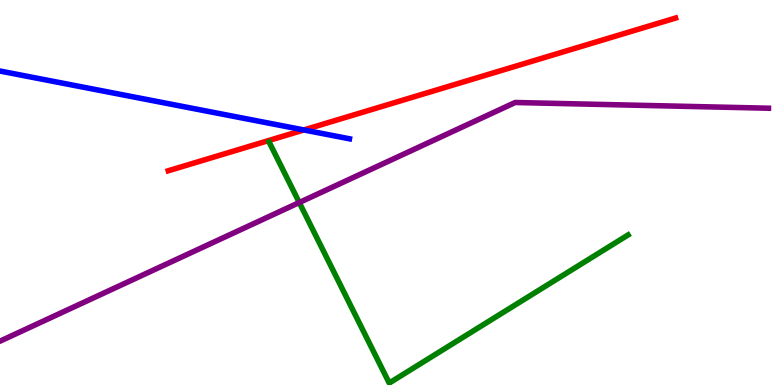[{'lines': ['blue', 'red'], 'intersections': [{'x': 3.92, 'y': 6.62}]}, {'lines': ['green', 'red'], 'intersections': []}, {'lines': ['purple', 'red'], 'intersections': []}, {'lines': ['blue', 'green'], 'intersections': []}, {'lines': ['blue', 'purple'], 'intersections': []}, {'lines': ['green', 'purple'], 'intersections': [{'x': 3.86, 'y': 4.74}]}]